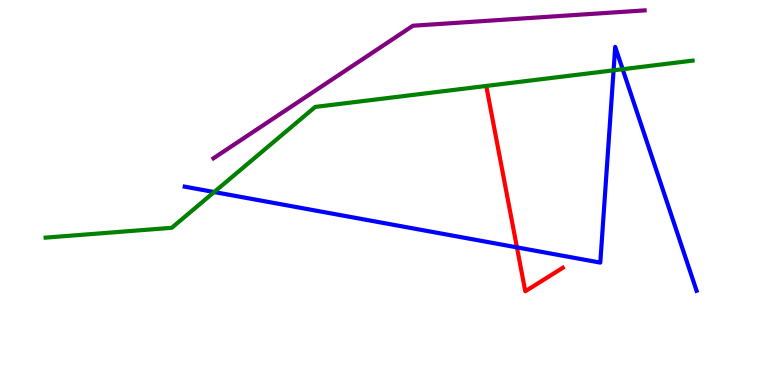[{'lines': ['blue', 'red'], 'intersections': [{'x': 6.67, 'y': 3.57}]}, {'lines': ['green', 'red'], 'intersections': []}, {'lines': ['purple', 'red'], 'intersections': []}, {'lines': ['blue', 'green'], 'intersections': [{'x': 2.76, 'y': 5.01}, {'x': 7.92, 'y': 8.17}, {'x': 8.03, 'y': 8.2}]}, {'lines': ['blue', 'purple'], 'intersections': []}, {'lines': ['green', 'purple'], 'intersections': []}]